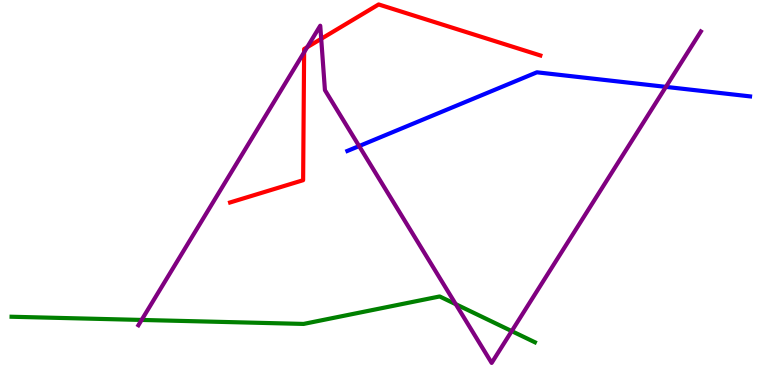[{'lines': ['blue', 'red'], 'intersections': []}, {'lines': ['green', 'red'], 'intersections': []}, {'lines': ['purple', 'red'], 'intersections': [{'x': 3.92, 'y': 8.64}, {'x': 3.96, 'y': 8.77}, {'x': 4.14, 'y': 8.99}]}, {'lines': ['blue', 'green'], 'intersections': []}, {'lines': ['blue', 'purple'], 'intersections': [{'x': 4.63, 'y': 6.21}, {'x': 8.59, 'y': 7.74}]}, {'lines': ['green', 'purple'], 'intersections': [{'x': 1.83, 'y': 1.69}, {'x': 5.88, 'y': 2.1}, {'x': 6.6, 'y': 1.4}]}]